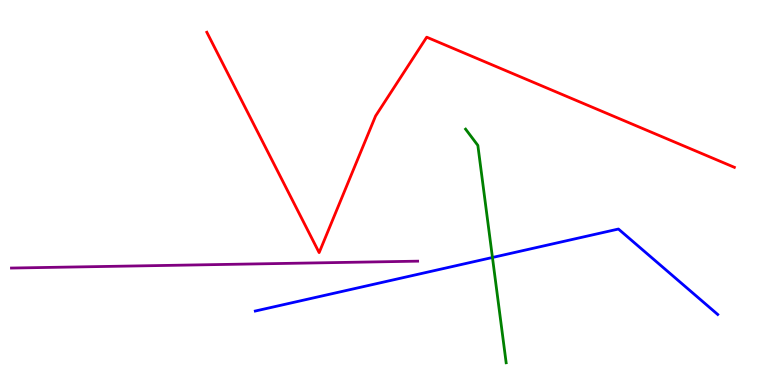[{'lines': ['blue', 'red'], 'intersections': []}, {'lines': ['green', 'red'], 'intersections': []}, {'lines': ['purple', 'red'], 'intersections': []}, {'lines': ['blue', 'green'], 'intersections': [{'x': 6.35, 'y': 3.31}]}, {'lines': ['blue', 'purple'], 'intersections': []}, {'lines': ['green', 'purple'], 'intersections': []}]